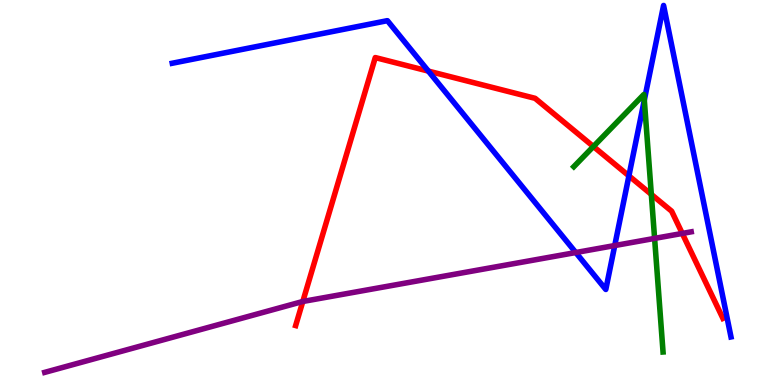[{'lines': ['blue', 'red'], 'intersections': [{'x': 5.53, 'y': 8.15}, {'x': 8.12, 'y': 5.43}]}, {'lines': ['green', 'red'], 'intersections': [{'x': 7.66, 'y': 6.19}, {'x': 8.4, 'y': 4.95}]}, {'lines': ['purple', 'red'], 'intersections': [{'x': 3.91, 'y': 2.17}, {'x': 8.8, 'y': 3.94}]}, {'lines': ['blue', 'green'], 'intersections': [{'x': 8.31, 'y': 7.4}]}, {'lines': ['blue', 'purple'], 'intersections': [{'x': 7.43, 'y': 3.44}, {'x': 7.93, 'y': 3.62}]}, {'lines': ['green', 'purple'], 'intersections': [{'x': 8.45, 'y': 3.81}]}]